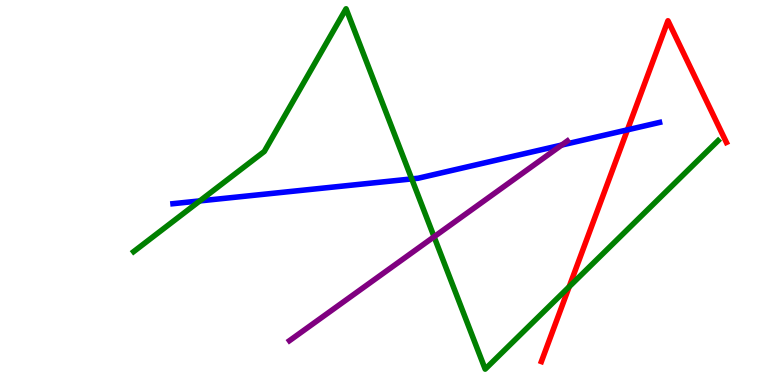[{'lines': ['blue', 'red'], 'intersections': [{'x': 8.1, 'y': 6.63}]}, {'lines': ['green', 'red'], 'intersections': [{'x': 7.34, 'y': 2.55}]}, {'lines': ['purple', 'red'], 'intersections': []}, {'lines': ['blue', 'green'], 'intersections': [{'x': 2.58, 'y': 4.78}, {'x': 5.31, 'y': 5.35}]}, {'lines': ['blue', 'purple'], 'intersections': [{'x': 7.25, 'y': 6.23}]}, {'lines': ['green', 'purple'], 'intersections': [{'x': 5.6, 'y': 3.85}]}]